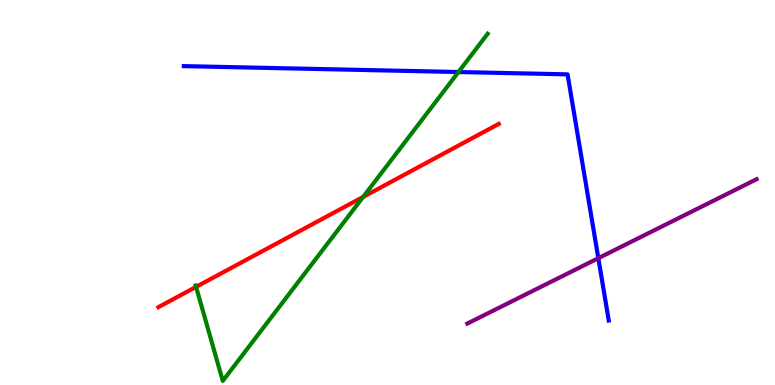[{'lines': ['blue', 'red'], 'intersections': []}, {'lines': ['green', 'red'], 'intersections': [{'x': 2.53, 'y': 2.55}, {'x': 4.69, 'y': 4.89}]}, {'lines': ['purple', 'red'], 'intersections': []}, {'lines': ['blue', 'green'], 'intersections': [{'x': 5.92, 'y': 8.13}]}, {'lines': ['blue', 'purple'], 'intersections': [{'x': 7.72, 'y': 3.29}]}, {'lines': ['green', 'purple'], 'intersections': []}]